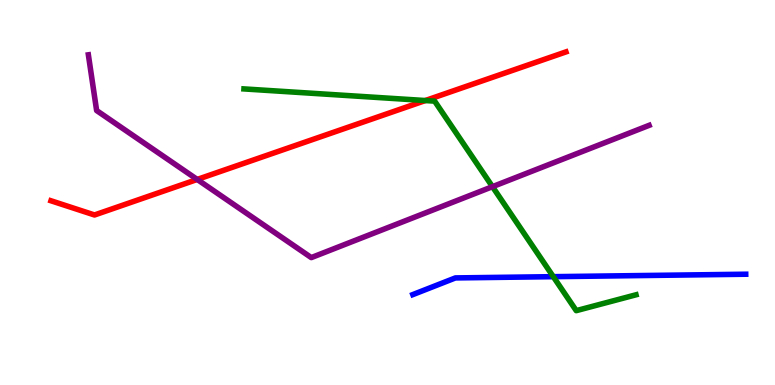[{'lines': ['blue', 'red'], 'intersections': []}, {'lines': ['green', 'red'], 'intersections': [{'x': 5.49, 'y': 7.39}]}, {'lines': ['purple', 'red'], 'intersections': [{'x': 2.54, 'y': 5.34}]}, {'lines': ['blue', 'green'], 'intersections': [{'x': 7.14, 'y': 2.81}]}, {'lines': ['blue', 'purple'], 'intersections': []}, {'lines': ['green', 'purple'], 'intersections': [{'x': 6.35, 'y': 5.15}]}]